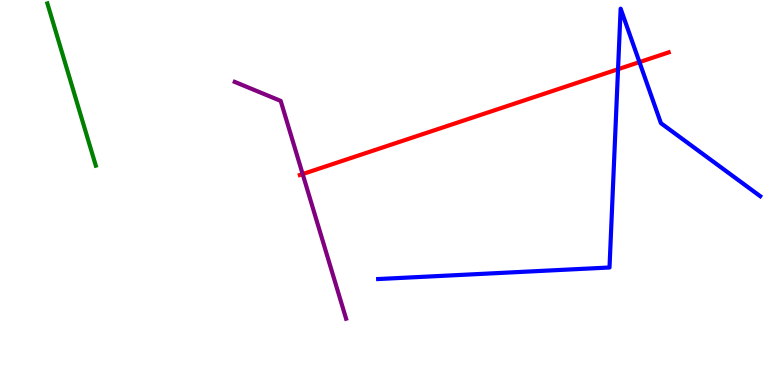[{'lines': ['blue', 'red'], 'intersections': [{'x': 7.97, 'y': 8.2}, {'x': 8.25, 'y': 8.39}]}, {'lines': ['green', 'red'], 'intersections': []}, {'lines': ['purple', 'red'], 'intersections': [{'x': 3.91, 'y': 5.48}]}, {'lines': ['blue', 'green'], 'intersections': []}, {'lines': ['blue', 'purple'], 'intersections': []}, {'lines': ['green', 'purple'], 'intersections': []}]